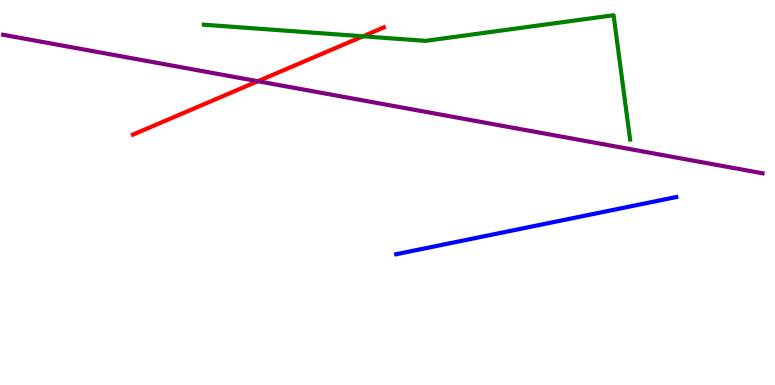[{'lines': ['blue', 'red'], 'intersections': []}, {'lines': ['green', 'red'], 'intersections': [{'x': 4.68, 'y': 9.06}]}, {'lines': ['purple', 'red'], 'intersections': [{'x': 3.33, 'y': 7.89}]}, {'lines': ['blue', 'green'], 'intersections': []}, {'lines': ['blue', 'purple'], 'intersections': []}, {'lines': ['green', 'purple'], 'intersections': []}]